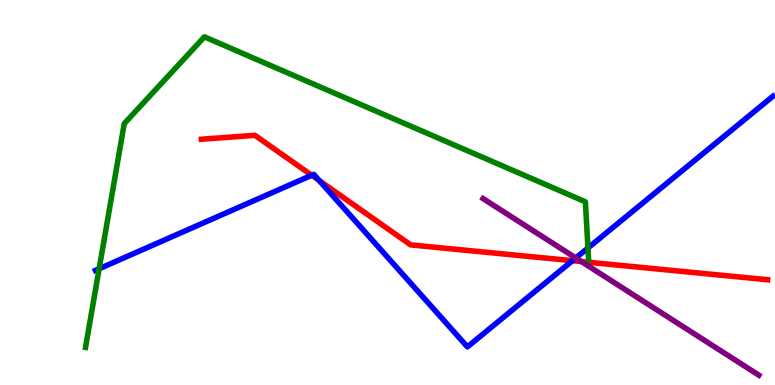[{'lines': ['blue', 'red'], 'intersections': [{'x': 4.02, 'y': 5.45}, {'x': 4.12, 'y': 5.31}, {'x': 7.39, 'y': 3.23}]}, {'lines': ['green', 'red'], 'intersections': []}, {'lines': ['purple', 'red'], 'intersections': [{'x': 7.5, 'y': 3.21}]}, {'lines': ['blue', 'green'], 'intersections': [{'x': 1.28, 'y': 3.02}, {'x': 7.59, 'y': 3.56}]}, {'lines': ['blue', 'purple'], 'intersections': [{'x': 7.43, 'y': 3.3}]}, {'lines': ['green', 'purple'], 'intersections': []}]